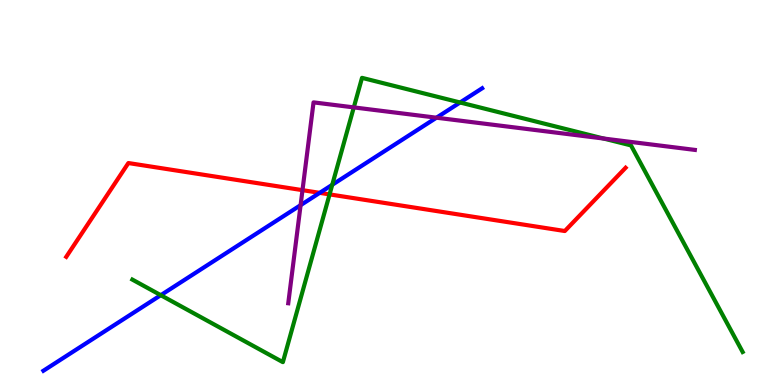[{'lines': ['blue', 'red'], 'intersections': [{'x': 4.13, 'y': 4.99}]}, {'lines': ['green', 'red'], 'intersections': [{'x': 4.25, 'y': 4.95}]}, {'lines': ['purple', 'red'], 'intersections': [{'x': 3.9, 'y': 5.06}]}, {'lines': ['blue', 'green'], 'intersections': [{'x': 2.07, 'y': 2.33}, {'x': 4.29, 'y': 5.2}, {'x': 5.94, 'y': 7.34}]}, {'lines': ['blue', 'purple'], 'intersections': [{'x': 3.88, 'y': 4.67}, {'x': 5.63, 'y': 6.94}]}, {'lines': ['green', 'purple'], 'intersections': [{'x': 4.57, 'y': 7.21}, {'x': 7.79, 'y': 6.4}]}]